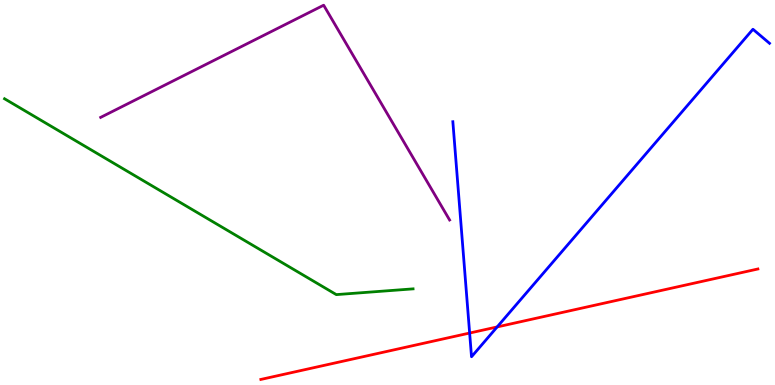[{'lines': ['blue', 'red'], 'intersections': [{'x': 6.06, 'y': 1.35}, {'x': 6.41, 'y': 1.51}]}, {'lines': ['green', 'red'], 'intersections': []}, {'lines': ['purple', 'red'], 'intersections': []}, {'lines': ['blue', 'green'], 'intersections': []}, {'lines': ['blue', 'purple'], 'intersections': []}, {'lines': ['green', 'purple'], 'intersections': []}]